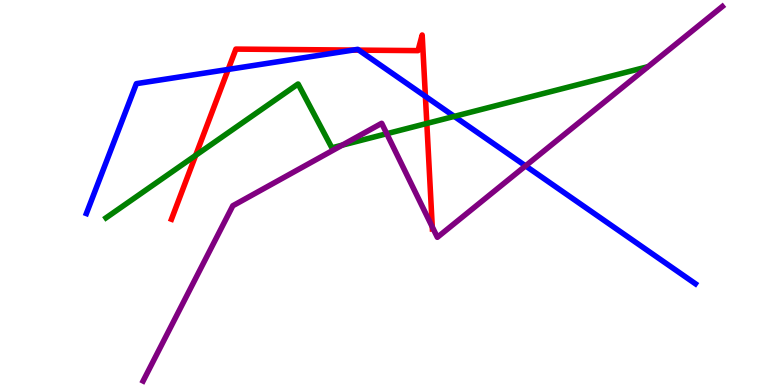[{'lines': ['blue', 'red'], 'intersections': [{'x': 2.94, 'y': 8.2}, {'x': 4.56, 'y': 8.7}, {'x': 4.63, 'y': 8.7}, {'x': 5.49, 'y': 7.5}]}, {'lines': ['green', 'red'], 'intersections': [{'x': 2.52, 'y': 5.96}, {'x': 5.51, 'y': 6.79}]}, {'lines': ['purple', 'red'], 'intersections': [{'x': 5.58, 'y': 4.11}]}, {'lines': ['blue', 'green'], 'intersections': [{'x': 5.86, 'y': 6.98}]}, {'lines': ['blue', 'purple'], 'intersections': [{'x': 6.78, 'y': 5.69}]}, {'lines': ['green', 'purple'], 'intersections': [{'x': 4.42, 'y': 6.23}, {'x': 4.99, 'y': 6.53}]}]